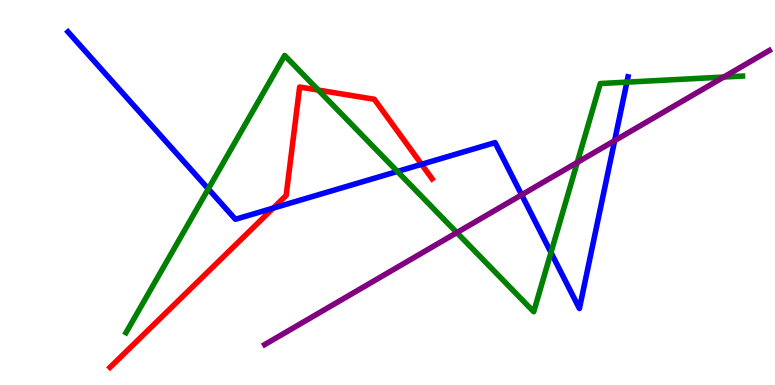[{'lines': ['blue', 'red'], 'intersections': [{'x': 3.53, 'y': 4.59}, {'x': 5.44, 'y': 5.73}]}, {'lines': ['green', 'red'], 'intersections': [{'x': 4.11, 'y': 7.66}]}, {'lines': ['purple', 'red'], 'intersections': []}, {'lines': ['blue', 'green'], 'intersections': [{'x': 2.69, 'y': 5.09}, {'x': 5.13, 'y': 5.55}, {'x': 7.11, 'y': 3.44}, {'x': 8.09, 'y': 7.87}]}, {'lines': ['blue', 'purple'], 'intersections': [{'x': 6.73, 'y': 4.94}, {'x': 7.93, 'y': 6.35}]}, {'lines': ['green', 'purple'], 'intersections': [{'x': 5.89, 'y': 3.96}, {'x': 7.45, 'y': 5.78}, {'x': 9.34, 'y': 8.0}]}]